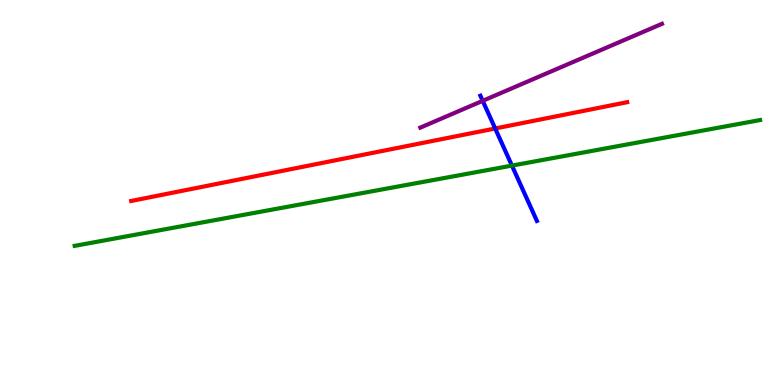[{'lines': ['blue', 'red'], 'intersections': [{'x': 6.39, 'y': 6.66}]}, {'lines': ['green', 'red'], 'intersections': []}, {'lines': ['purple', 'red'], 'intersections': []}, {'lines': ['blue', 'green'], 'intersections': [{'x': 6.61, 'y': 5.7}]}, {'lines': ['blue', 'purple'], 'intersections': [{'x': 6.23, 'y': 7.38}]}, {'lines': ['green', 'purple'], 'intersections': []}]